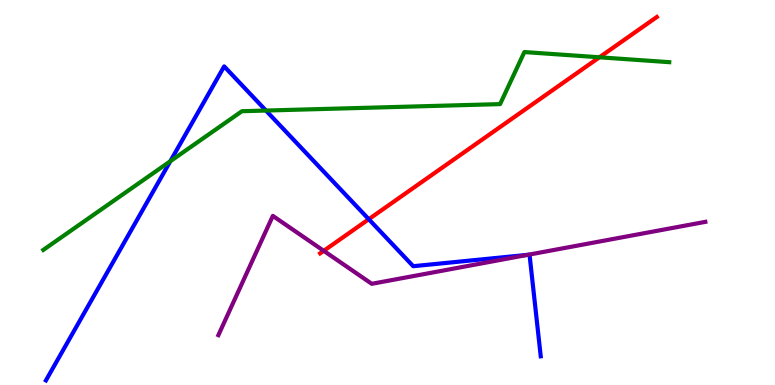[{'lines': ['blue', 'red'], 'intersections': [{'x': 4.76, 'y': 4.31}]}, {'lines': ['green', 'red'], 'intersections': [{'x': 7.73, 'y': 8.51}]}, {'lines': ['purple', 'red'], 'intersections': [{'x': 4.18, 'y': 3.48}]}, {'lines': ['blue', 'green'], 'intersections': [{'x': 2.2, 'y': 5.81}, {'x': 3.43, 'y': 7.13}]}, {'lines': ['blue', 'purple'], 'intersections': [{'x': 6.81, 'y': 3.38}]}, {'lines': ['green', 'purple'], 'intersections': []}]